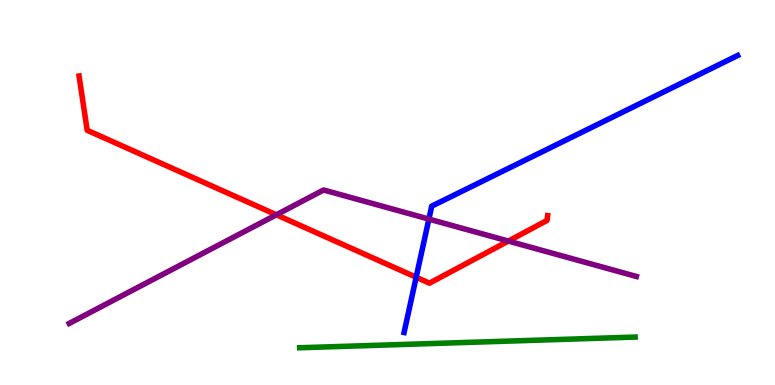[{'lines': ['blue', 'red'], 'intersections': [{'x': 5.37, 'y': 2.8}]}, {'lines': ['green', 'red'], 'intersections': []}, {'lines': ['purple', 'red'], 'intersections': [{'x': 3.57, 'y': 4.42}, {'x': 6.56, 'y': 3.74}]}, {'lines': ['blue', 'green'], 'intersections': []}, {'lines': ['blue', 'purple'], 'intersections': [{'x': 5.53, 'y': 4.31}]}, {'lines': ['green', 'purple'], 'intersections': []}]